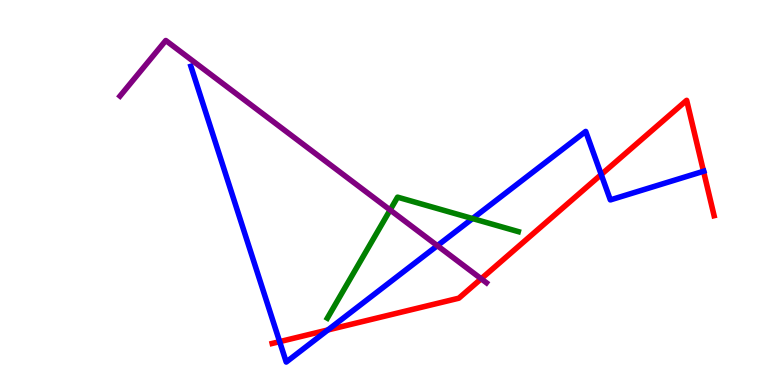[{'lines': ['blue', 'red'], 'intersections': [{'x': 3.61, 'y': 1.13}, {'x': 4.23, 'y': 1.43}, {'x': 7.76, 'y': 5.47}, {'x': 9.08, 'y': 5.55}]}, {'lines': ['green', 'red'], 'intersections': []}, {'lines': ['purple', 'red'], 'intersections': [{'x': 6.21, 'y': 2.76}]}, {'lines': ['blue', 'green'], 'intersections': [{'x': 6.1, 'y': 4.32}]}, {'lines': ['blue', 'purple'], 'intersections': [{'x': 5.64, 'y': 3.62}]}, {'lines': ['green', 'purple'], 'intersections': [{'x': 5.03, 'y': 4.55}]}]